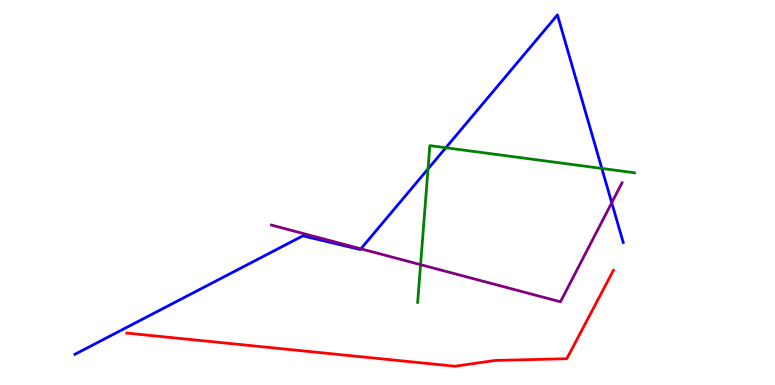[{'lines': ['blue', 'red'], 'intersections': []}, {'lines': ['green', 'red'], 'intersections': []}, {'lines': ['purple', 'red'], 'intersections': []}, {'lines': ['blue', 'green'], 'intersections': [{'x': 5.52, 'y': 5.61}, {'x': 5.75, 'y': 6.16}, {'x': 7.77, 'y': 5.62}]}, {'lines': ['blue', 'purple'], 'intersections': [{'x': 4.66, 'y': 3.54}, {'x': 7.89, 'y': 4.73}]}, {'lines': ['green', 'purple'], 'intersections': [{'x': 5.43, 'y': 3.13}]}]